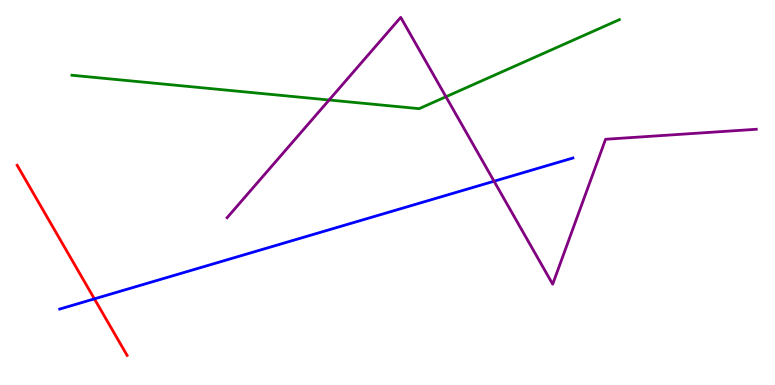[{'lines': ['blue', 'red'], 'intersections': [{'x': 1.22, 'y': 2.24}]}, {'lines': ['green', 'red'], 'intersections': []}, {'lines': ['purple', 'red'], 'intersections': []}, {'lines': ['blue', 'green'], 'intersections': []}, {'lines': ['blue', 'purple'], 'intersections': [{'x': 6.37, 'y': 5.29}]}, {'lines': ['green', 'purple'], 'intersections': [{'x': 4.25, 'y': 7.4}, {'x': 5.75, 'y': 7.49}]}]